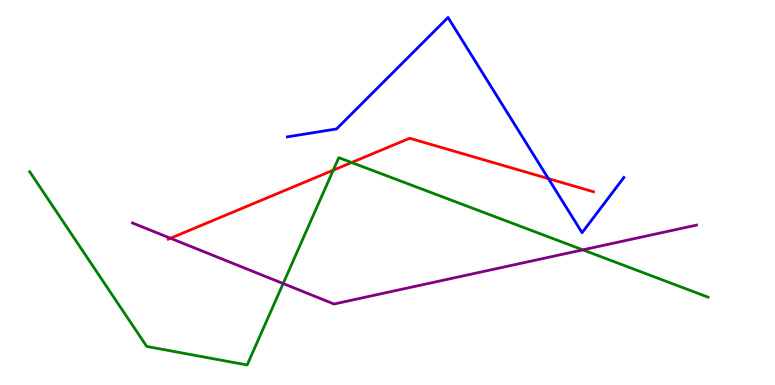[{'lines': ['blue', 'red'], 'intersections': [{'x': 7.08, 'y': 5.36}]}, {'lines': ['green', 'red'], 'intersections': [{'x': 4.3, 'y': 5.58}, {'x': 4.54, 'y': 5.78}]}, {'lines': ['purple', 'red'], 'intersections': [{'x': 2.2, 'y': 3.81}]}, {'lines': ['blue', 'green'], 'intersections': []}, {'lines': ['blue', 'purple'], 'intersections': []}, {'lines': ['green', 'purple'], 'intersections': [{'x': 3.65, 'y': 2.64}, {'x': 7.52, 'y': 3.51}]}]